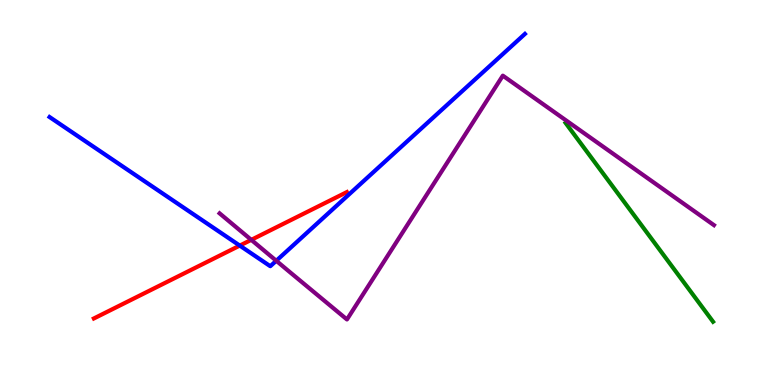[{'lines': ['blue', 'red'], 'intersections': [{'x': 3.09, 'y': 3.62}]}, {'lines': ['green', 'red'], 'intersections': []}, {'lines': ['purple', 'red'], 'intersections': [{'x': 3.24, 'y': 3.77}]}, {'lines': ['blue', 'green'], 'intersections': []}, {'lines': ['blue', 'purple'], 'intersections': [{'x': 3.56, 'y': 3.23}]}, {'lines': ['green', 'purple'], 'intersections': []}]